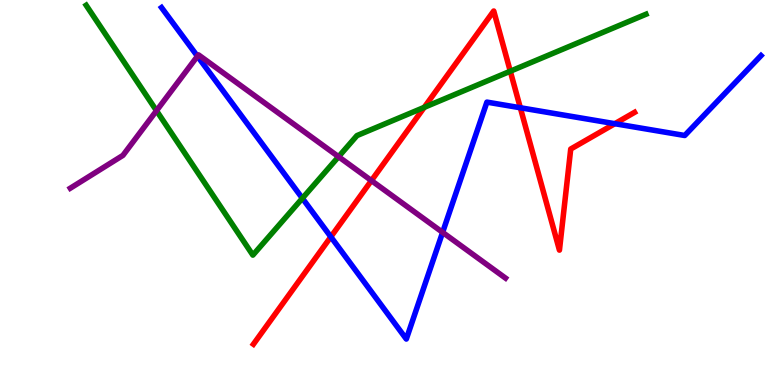[{'lines': ['blue', 'red'], 'intersections': [{'x': 4.27, 'y': 3.85}, {'x': 6.71, 'y': 7.2}, {'x': 7.93, 'y': 6.79}]}, {'lines': ['green', 'red'], 'intersections': [{'x': 5.47, 'y': 7.21}, {'x': 6.58, 'y': 8.15}]}, {'lines': ['purple', 'red'], 'intersections': [{'x': 4.79, 'y': 5.31}]}, {'lines': ['blue', 'green'], 'intersections': [{'x': 3.9, 'y': 4.85}]}, {'lines': ['blue', 'purple'], 'intersections': [{'x': 2.55, 'y': 8.54}, {'x': 5.71, 'y': 3.96}]}, {'lines': ['green', 'purple'], 'intersections': [{'x': 2.02, 'y': 7.12}, {'x': 4.37, 'y': 5.93}]}]